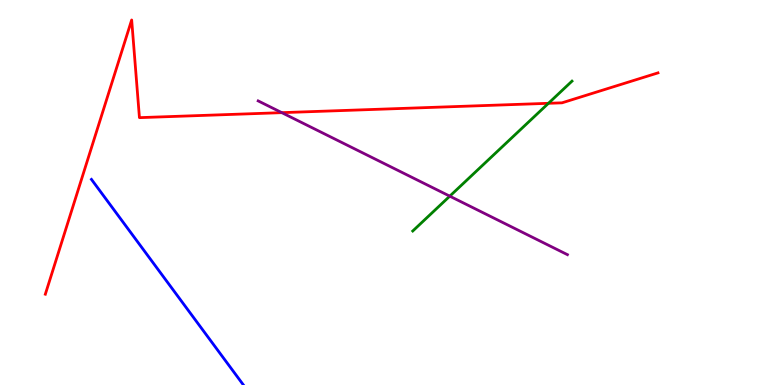[{'lines': ['blue', 'red'], 'intersections': []}, {'lines': ['green', 'red'], 'intersections': [{'x': 7.08, 'y': 7.32}]}, {'lines': ['purple', 'red'], 'intersections': [{'x': 3.64, 'y': 7.07}]}, {'lines': ['blue', 'green'], 'intersections': []}, {'lines': ['blue', 'purple'], 'intersections': []}, {'lines': ['green', 'purple'], 'intersections': [{'x': 5.8, 'y': 4.9}]}]